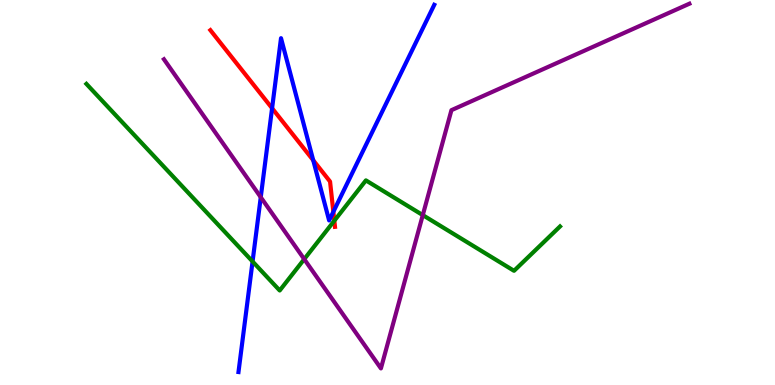[{'lines': ['blue', 'red'], 'intersections': [{'x': 3.51, 'y': 7.19}, {'x': 4.04, 'y': 5.84}, {'x': 4.3, 'y': 4.5}]}, {'lines': ['green', 'red'], 'intersections': [{'x': 4.31, 'y': 4.27}]}, {'lines': ['purple', 'red'], 'intersections': []}, {'lines': ['blue', 'green'], 'intersections': [{'x': 3.26, 'y': 3.21}]}, {'lines': ['blue', 'purple'], 'intersections': [{'x': 3.36, 'y': 4.88}]}, {'lines': ['green', 'purple'], 'intersections': [{'x': 3.93, 'y': 3.27}, {'x': 5.46, 'y': 4.41}]}]